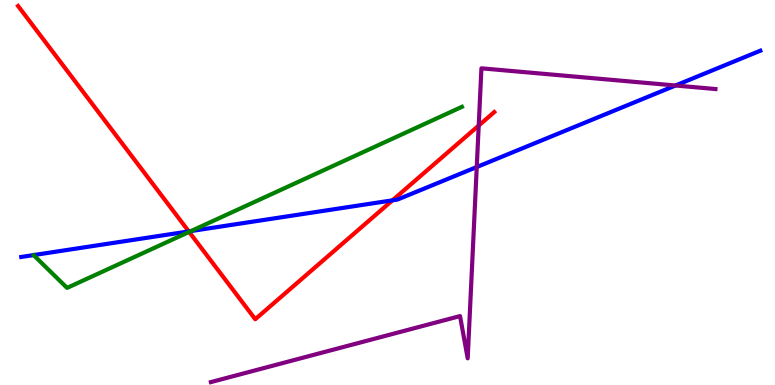[{'lines': ['blue', 'red'], 'intersections': [{'x': 2.44, 'y': 3.99}, {'x': 5.06, 'y': 4.8}]}, {'lines': ['green', 'red'], 'intersections': [{'x': 2.44, 'y': 3.98}]}, {'lines': ['purple', 'red'], 'intersections': [{'x': 6.18, 'y': 6.74}]}, {'lines': ['blue', 'green'], 'intersections': [{'x': 2.46, 'y': 4.0}]}, {'lines': ['blue', 'purple'], 'intersections': [{'x': 6.15, 'y': 5.66}, {'x': 8.72, 'y': 7.78}]}, {'lines': ['green', 'purple'], 'intersections': []}]